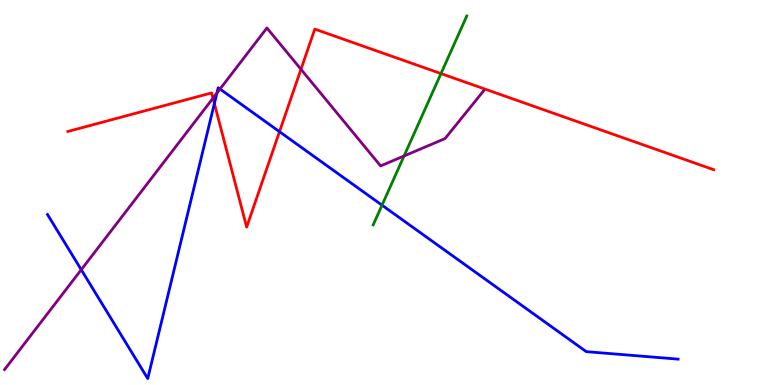[{'lines': ['blue', 'red'], 'intersections': [{'x': 2.77, 'y': 7.31}, {'x': 3.61, 'y': 6.58}]}, {'lines': ['green', 'red'], 'intersections': [{'x': 5.69, 'y': 8.09}]}, {'lines': ['purple', 'red'], 'intersections': [{'x': 2.75, 'y': 7.45}, {'x': 3.88, 'y': 8.2}]}, {'lines': ['blue', 'green'], 'intersections': [{'x': 4.93, 'y': 4.67}]}, {'lines': ['blue', 'purple'], 'intersections': [{'x': 1.05, 'y': 2.99}, {'x': 2.8, 'y': 7.58}, {'x': 2.84, 'y': 7.69}]}, {'lines': ['green', 'purple'], 'intersections': [{'x': 5.21, 'y': 5.95}]}]